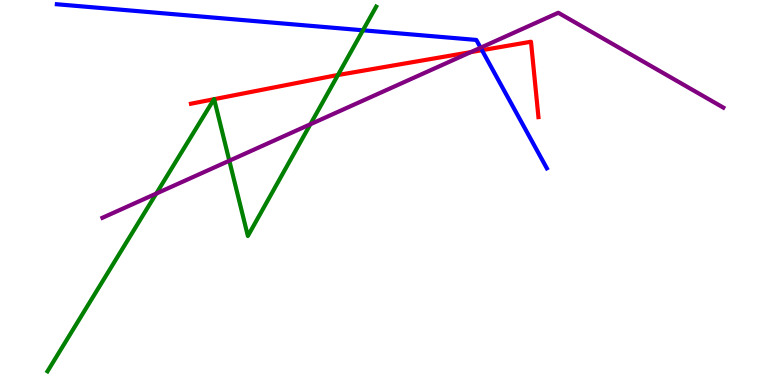[{'lines': ['blue', 'red'], 'intersections': [{'x': 6.22, 'y': 8.7}]}, {'lines': ['green', 'red'], 'intersections': [{'x': 2.76, 'y': 7.42}, {'x': 2.76, 'y': 7.42}, {'x': 4.36, 'y': 8.05}]}, {'lines': ['purple', 'red'], 'intersections': [{'x': 6.07, 'y': 8.65}]}, {'lines': ['blue', 'green'], 'intersections': [{'x': 4.68, 'y': 9.21}]}, {'lines': ['blue', 'purple'], 'intersections': [{'x': 6.2, 'y': 8.76}]}, {'lines': ['green', 'purple'], 'intersections': [{'x': 2.02, 'y': 4.97}, {'x': 2.96, 'y': 5.83}, {'x': 4.0, 'y': 6.77}]}]